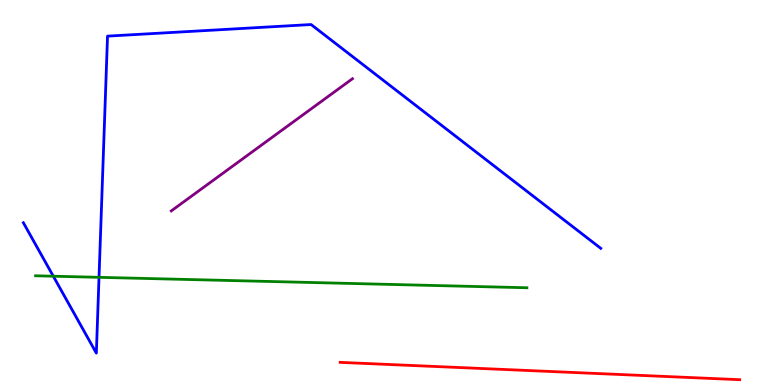[{'lines': ['blue', 'red'], 'intersections': []}, {'lines': ['green', 'red'], 'intersections': []}, {'lines': ['purple', 'red'], 'intersections': []}, {'lines': ['blue', 'green'], 'intersections': [{'x': 0.688, 'y': 2.83}, {'x': 1.28, 'y': 2.8}]}, {'lines': ['blue', 'purple'], 'intersections': []}, {'lines': ['green', 'purple'], 'intersections': []}]